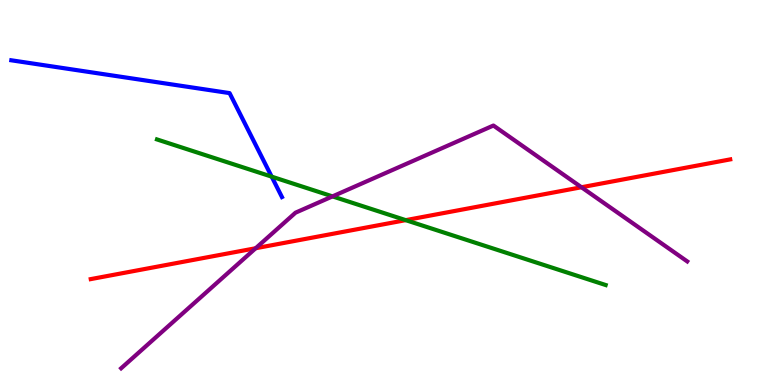[{'lines': ['blue', 'red'], 'intersections': []}, {'lines': ['green', 'red'], 'intersections': [{'x': 5.24, 'y': 4.28}]}, {'lines': ['purple', 'red'], 'intersections': [{'x': 3.3, 'y': 3.55}, {'x': 7.5, 'y': 5.14}]}, {'lines': ['blue', 'green'], 'intersections': [{'x': 3.51, 'y': 5.41}]}, {'lines': ['blue', 'purple'], 'intersections': []}, {'lines': ['green', 'purple'], 'intersections': [{'x': 4.29, 'y': 4.9}]}]